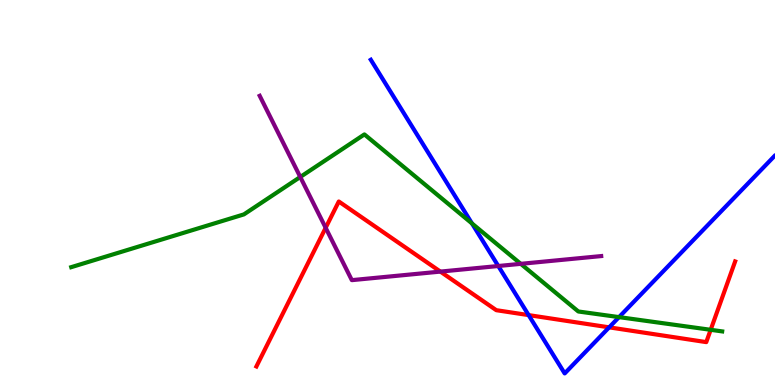[{'lines': ['blue', 'red'], 'intersections': [{'x': 6.82, 'y': 1.82}, {'x': 7.86, 'y': 1.5}]}, {'lines': ['green', 'red'], 'intersections': [{'x': 9.17, 'y': 1.43}]}, {'lines': ['purple', 'red'], 'intersections': [{'x': 4.2, 'y': 4.08}, {'x': 5.68, 'y': 2.95}]}, {'lines': ['blue', 'green'], 'intersections': [{'x': 6.09, 'y': 4.2}, {'x': 7.99, 'y': 1.76}]}, {'lines': ['blue', 'purple'], 'intersections': [{'x': 6.43, 'y': 3.09}]}, {'lines': ['green', 'purple'], 'intersections': [{'x': 3.87, 'y': 5.4}, {'x': 6.72, 'y': 3.15}]}]